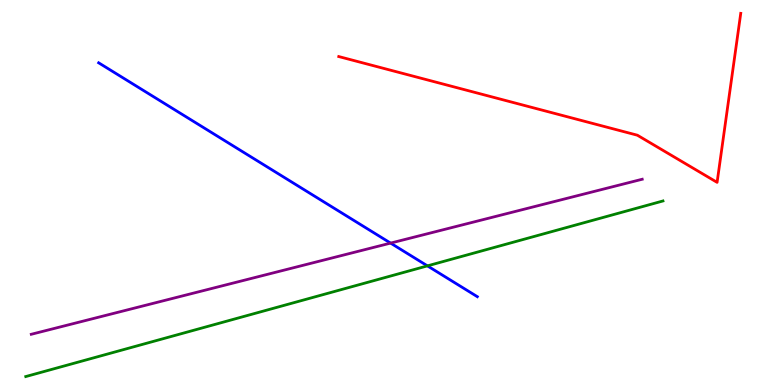[{'lines': ['blue', 'red'], 'intersections': []}, {'lines': ['green', 'red'], 'intersections': []}, {'lines': ['purple', 'red'], 'intersections': []}, {'lines': ['blue', 'green'], 'intersections': [{'x': 5.52, 'y': 3.09}]}, {'lines': ['blue', 'purple'], 'intersections': [{'x': 5.04, 'y': 3.69}]}, {'lines': ['green', 'purple'], 'intersections': []}]